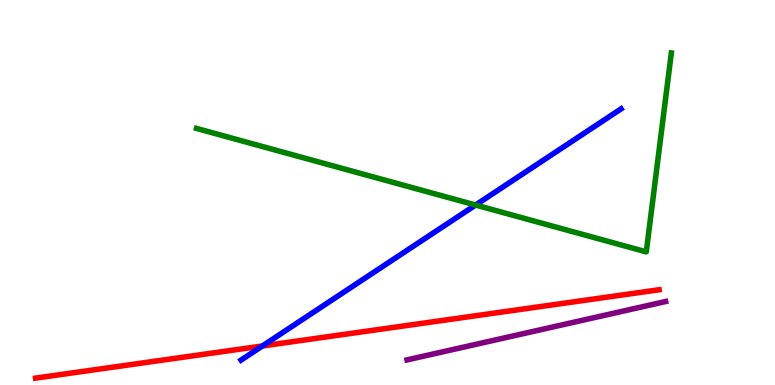[{'lines': ['blue', 'red'], 'intersections': [{'x': 3.39, 'y': 1.01}]}, {'lines': ['green', 'red'], 'intersections': []}, {'lines': ['purple', 'red'], 'intersections': []}, {'lines': ['blue', 'green'], 'intersections': [{'x': 6.14, 'y': 4.67}]}, {'lines': ['blue', 'purple'], 'intersections': []}, {'lines': ['green', 'purple'], 'intersections': []}]